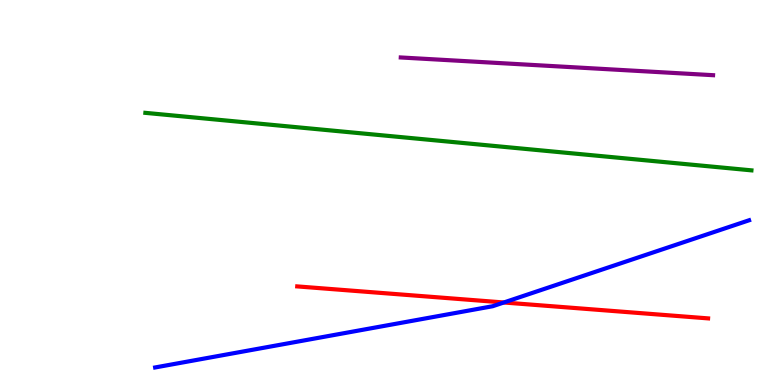[{'lines': ['blue', 'red'], 'intersections': [{'x': 6.5, 'y': 2.14}]}, {'lines': ['green', 'red'], 'intersections': []}, {'lines': ['purple', 'red'], 'intersections': []}, {'lines': ['blue', 'green'], 'intersections': []}, {'lines': ['blue', 'purple'], 'intersections': []}, {'lines': ['green', 'purple'], 'intersections': []}]